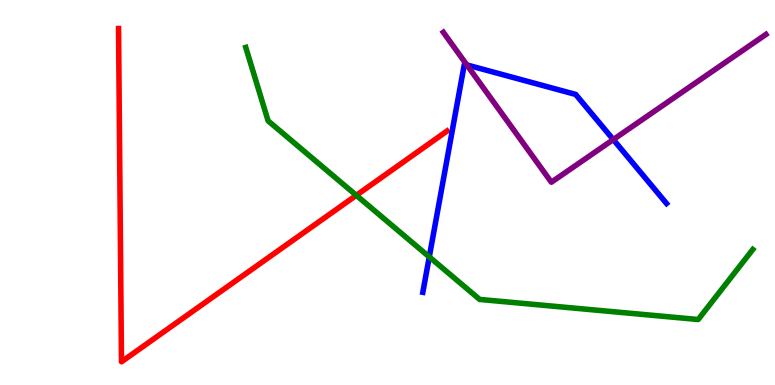[{'lines': ['blue', 'red'], 'intersections': []}, {'lines': ['green', 'red'], 'intersections': [{'x': 4.6, 'y': 4.93}]}, {'lines': ['purple', 'red'], 'intersections': []}, {'lines': ['blue', 'green'], 'intersections': [{'x': 5.54, 'y': 3.33}]}, {'lines': ['blue', 'purple'], 'intersections': [{'x': 6.02, 'y': 8.31}, {'x': 7.91, 'y': 6.37}]}, {'lines': ['green', 'purple'], 'intersections': []}]